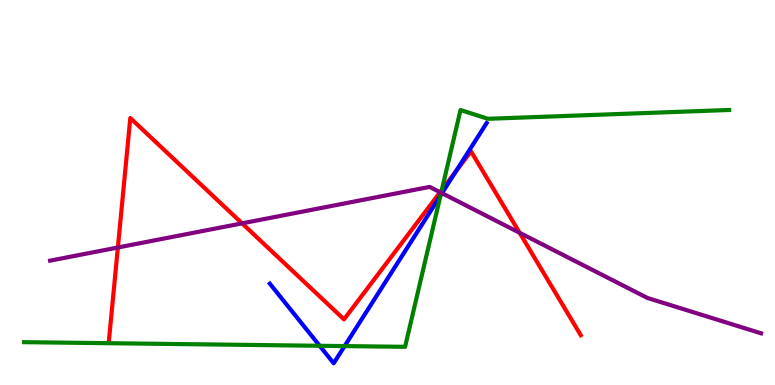[{'lines': ['blue', 'red'], 'intersections': [{'x': 5.88, 'y': 5.55}]}, {'lines': ['green', 'red'], 'intersections': [{'x': 5.7, 'y': 5.07}]}, {'lines': ['purple', 'red'], 'intersections': [{'x': 1.52, 'y': 3.57}, {'x': 3.12, 'y': 4.2}, {'x': 5.68, 'y': 5.01}, {'x': 6.7, 'y': 3.95}]}, {'lines': ['blue', 'green'], 'intersections': [{'x': 4.12, 'y': 1.02}, {'x': 4.45, 'y': 1.01}, {'x': 5.68, 'y': 4.92}]}, {'lines': ['blue', 'purple'], 'intersections': [{'x': 5.7, 'y': 4.98}]}, {'lines': ['green', 'purple'], 'intersections': [{'x': 5.69, 'y': 4.99}]}]